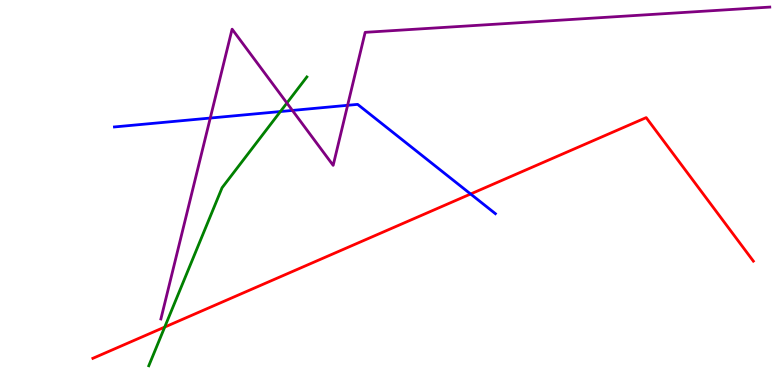[{'lines': ['blue', 'red'], 'intersections': [{'x': 6.07, 'y': 4.96}]}, {'lines': ['green', 'red'], 'intersections': [{'x': 2.13, 'y': 1.5}]}, {'lines': ['purple', 'red'], 'intersections': []}, {'lines': ['blue', 'green'], 'intersections': [{'x': 3.62, 'y': 7.1}]}, {'lines': ['blue', 'purple'], 'intersections': [{'x': 2.71, 'y': 6.93}, {'x': 3.77, 'y': 7.13}, {'x': 4.49, 'y': 7.26}]}, {'lines': ['green', 'purple'], 'intersections': [{'x': 3.7, 'y': 7.32}]}]